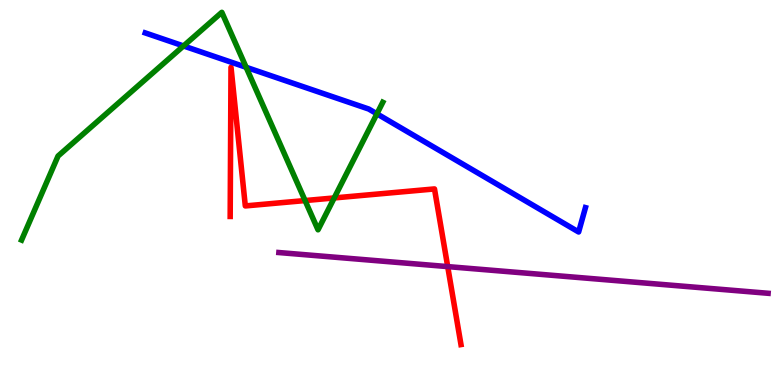[{'lines': ['blue', 'red'], 'intersections': []}, {'lines': ['green', 'red'], 'intersections': [{'x': 3.94, 'y': 4.79}, {'x': 4.31, 'y': 4.86}]}, {'lines': ['purple', 'red'], 'intersections': [{'x': 5.78, 'y': 3.08}]}, {'lines': ['blue', 'green'], 'intersections': [{'x': 2.37, 'y': 8.81}, {'x': 3.18, 'y': 8.25}, {'x': 4.86, 'y': 7.04}]}, {'lines': ['blue', 'purple'], 'intersections': []}, {'lines': ['green', 'purple'], 'intersections': []}]